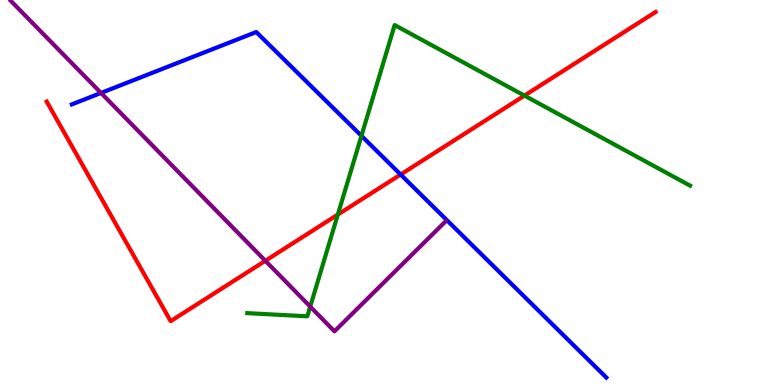[{'lines': ['blue', 'red'], 'intersections': [{'x': 5.17, 'y': 5.47}]}, {'lines': ['green', 'red'], 'intersections': [{'x': 4.36, 'y': 4.43}, {'x': 6.77, 'y': 7.52}]}, {'lines': ['purple', 'red'], 'intersections': [{'x': 3.42, 'y': 3.23}]}, {'lines': ['blue', 'green'], 'intersections': [{'x': 4.66, 'y': 6.47}]}, {'lines': ['blue', 'purple'], 'intersections': [{'x': 1.3, 'y': 7.59}]}, {'lines': ['green', 'purple'], 'intersections': [{'x': 4.0, 'y': 2.04}]}]